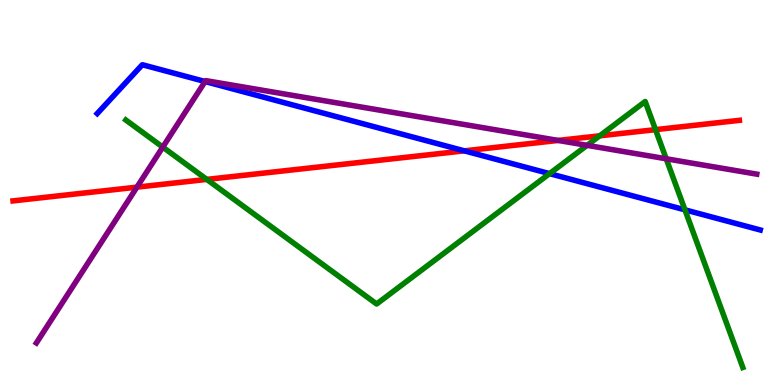[{'lines': ['blue', 'red'], 'intersections': [{'x': 5.99, 'y': 6.08}]}, {'lines': ['green', 'red'], 'intersections': [{'x': 2.67, 'y': 5.34}, {'x': 7.74, 'y': 6.47}, {'x': 8.46, 'y': 6.63}]}, {'lines': ['purple', 'red'], 'intersections': [{'x': 1.77, 'y': 5.14}, {'x': 7.2, 'y': 6.35}]}, {'lines': ['blue', 'green'], 'intersections': [{'x': 7.09, 'y': 5.49}, {'x': 8.84, 'y': 4.55}]}, {'lines': ['blue', 'purple'], 'intersections': [{'x': 2.65, 'y': 7.88}]}, {'lines': ['green', 'purple'], 'intersections': [{'x': 2.1, 'y': 6.18}, {'x': 7.58, 'y': 6.22}, {'x': 8.6, 'y': 5.88}]}]